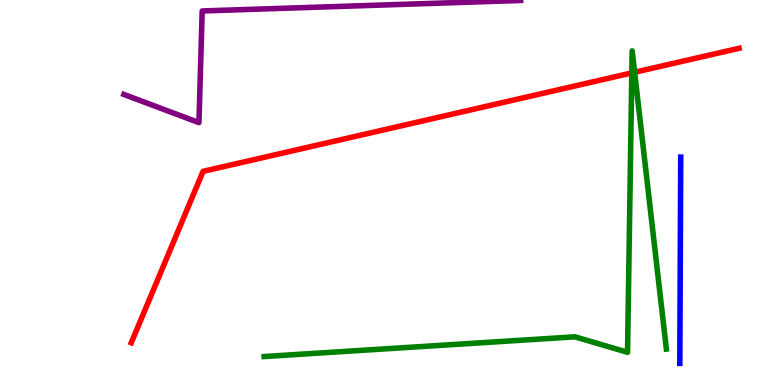[{'lines': ['blue', 'red'], 'intersections': []}, {'lines': ['green', 'red'], 'intersections': [{'x': 8.15, 'y': 8.11}, {'x': 8.19, 'y': 8.12}]}, {'lines': ['purple', 'red'], 'intersections': []}, {'lines': ['blue', 'green'], 'intersections': []}, {'lines': ['blue', 'purple'], 'intersections': []}, {'lines': ['green', 'purple'], 'intersections': []}]